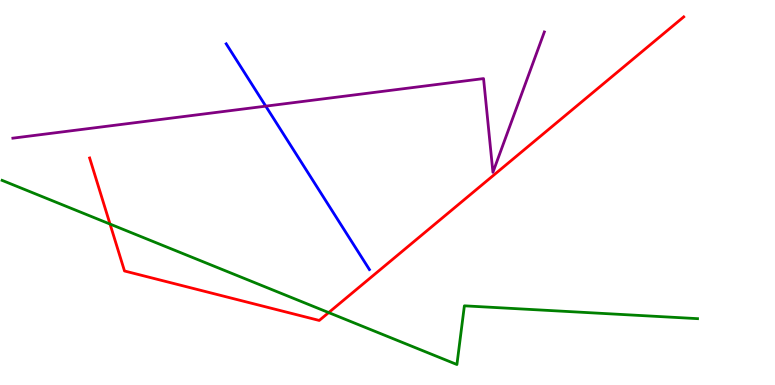[{'lines': ['blue', 'red'], 'intersections': []}, {'lines': ['green', 'red'], 'intersections': [{'x': 1.42, 'y': 4.18}, {'x': 4.24, 'y': 1.88}]}, {'lines': ['purple', 'red'], 'intersections': []}, {'lines': ['blue', 'green'], 'intersections': []}, {'lines': ['blue', 'purple'], 'intersections': [{'x': 3.43, 'y': 7.24}]}, {'lines': ['green', 'purple'], 'intersections': []}]